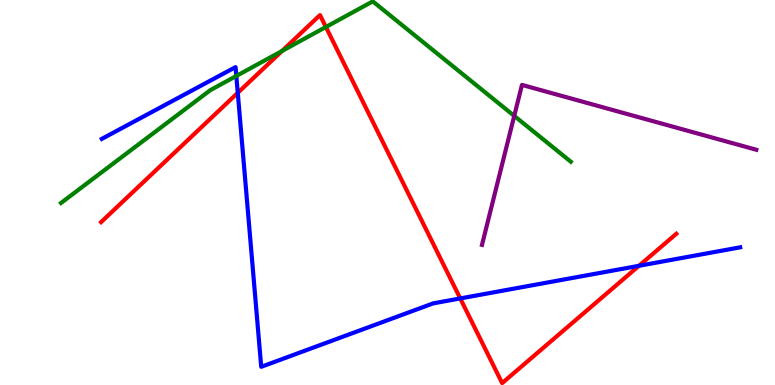[{'lines': ['blue', 'red'], 'intersections': [{'x': 3.07, 'y': 7.59}, {'x': 5.94, 'y': 2.25}, {'x': 8.24, 'y': 3.1}]}, {'lines': ['green', 'red'], 'intersections': [{'x': 3.64, 'y': 8.68}, {'x': 4.21, 'y': 9.3}]}, {'lines': ['purple', 'red'], 'intersections': []}, {'lines': ['blue', 'green'], 'intersections': [{'x': 3.05, 'y': 8.03}]}, {'lines': ['blue', 'purple'], 'intersections': []}, {'lines': ['green', 'purple'], 'intersections': [{'x': 6.64, 'y': 6.99}]}]